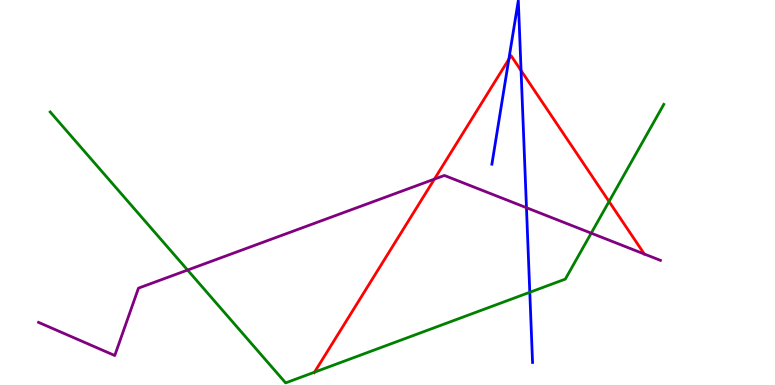[{'lines': ['blue', 'red'], 'intersections': [{'x': 6.57, 'y': 8.46}, {'x': 6.72, 'y': 8.17}]}, {'lines': ['green', 'red'], 'intersections': [{'x': 4.06, 'y': 0.333}, {'x': 7.86, 'y': 4.77}]}, {'lines': ['purple', 'red'], 'intersections': [{'x': 5.61, 'y': 5.35}]}, {'lines': ['blue', 'green'], 'intersections': [{'x': 6.84, 'y': 2.41}]}, {'lines': ['blue', 'purple'], 'intersections': [{'x': 6.79, 'y': 4.61}]}, {'lines': ['green', 'purple'], 'intersections': [{'x': 2.42, 'y': 2.99}, {'x': 7.63, 'y': 3.94}]}]